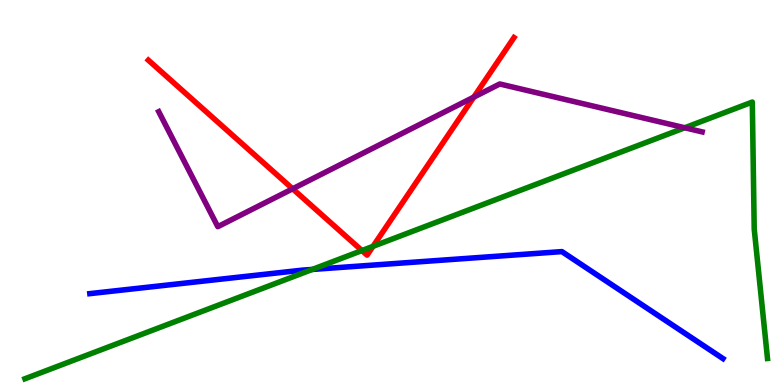[{'lines': ['blue', 'red'], 'intersections': []}, {'lines': ['green', 'red'], 'intersections': [{'x': 4.67, 'y': 3.49}, {'x': 4.81, 'y': 3.6}]}, {'lines': ['purple', 'red'], 'intersections': [{'x': 3.78, 'y': 5.1}, {'x': 6.11, 'y': 7.48}]}, {'lines': ['blue', 'green'], 'intersections': [{'x': 4.03, 'y': 3.0}]}, {'lines': ['blue', 'purple'], 'intersections': []}, {'lines': ['green', 'purple'], 'intersections': [{'x': 8.84, 'y': 6.68}]}]